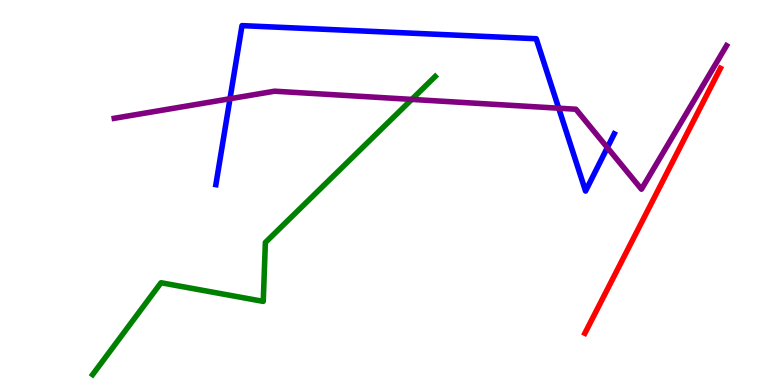[{'lines': ['blue', 'red'], 'intersections': []}, {'lines': ['green', 'red'], 'intersections': []}, {'lines': ['purple', 'red'], 'intersections': []}, {'lines': ['blue', 'green'], 'intersections': []}, {'lines': ['blue', 'purple'], 'intersections': [{'x': 2.97, 'y': 7.44}, {'x': 7.21, 'y': 7.19}, {'x': 7.84, 'y': 6.17}]}, {'lines': ['green', 'purple'], 'intersections': [{'x': 5.31, 'y': 7.42}]}]